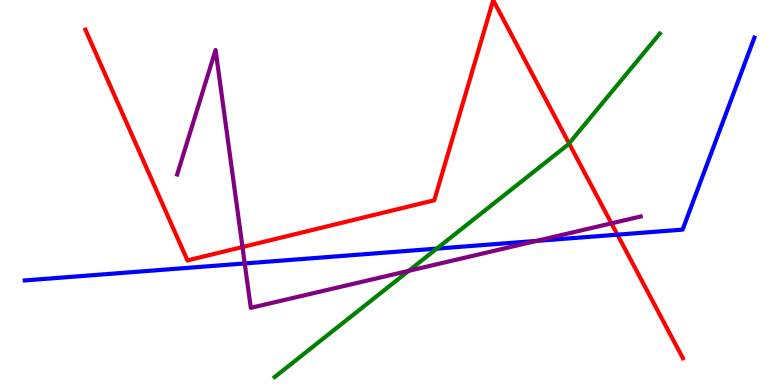[{'lines': ['blue', 'red'], 'intersections': [{'x': 7.97, 'y': 3.9}]}, {'lines': ['green', 'red'], 'intersections': [{'x': 7.34, 'y': 6.27}]}, {'lines': ['purple', 'red'], 'intersections': [{'x': 3.13, 'y': 3.58}, {'x': 7.89, 'y': 4.2}]}, {'lines': ['blue', 'green'], 'intersections': [{'x': 5.64, 'y': 3.54}]}, {'lines': ['blue', 'purple'], 'intersections': [{'x': 3.16, 'y': 3.16}, {'x': 6.92, 'y': 3.74}]}, {'lines': ['green', 'purple'], 'intersections': [{'x': 5.27, 'y': 2.97}]}]